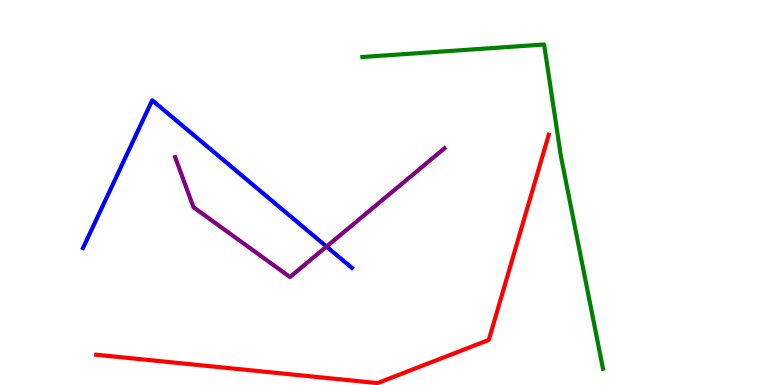[{'lines': ['blue', 'red'], 'intersections': []}, {'lines': ['green', 'red'], 'intersections': []}, {'lines': ['purple', 'red'], 'intersections': []}, {'lines': ['blue', 'green'], 'intersections': []}, {'lines': ['blue', 'purple'], 'intersections': [{'x': 4.21, 'y': 3.6}]}, {'lines': ['green', 'purple'], 'intersections': []}]